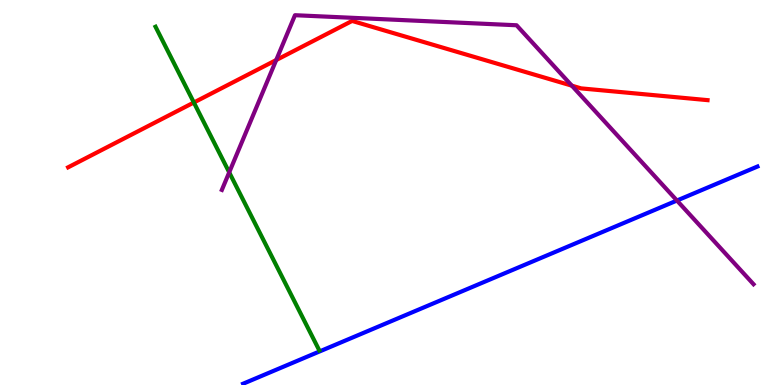[{'lines': ['blue', 'red'], 'intersections': []}, {'lines': ['green', 'red'], 'intersections': [{'x': 2.5, 'y': 7.34}]}, {'lines': ['purple', 'red'], 'intersections': [{'x': 3.56, 'y': 8.44}, {'x': 7.38, 'y': 7.77}]}, {'lines': ['blue', 'green'], 'intersections': []}, {'lines': ['blue', 'purple'], 'intersections': [{'x': 8.73, 'y': 4.79}]}, {'lines': ['green', 'purple'], 'intersections': [{'x': 2.96, 'y': 5.52}]}]